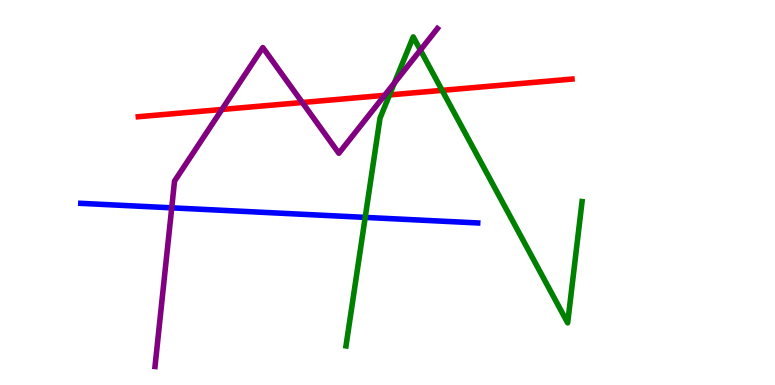[{'lines': ['blue', 'red'], 'intersections': []}, {'lines': ['green', 'red'], 'intersections': [{'x': 5.03, 'y': 7.53}, {'x': 5.7, 'y': 7.65}]}, {'lines': ['purple', 'red'], 'intersections': [{'x': 2.86, 'y': 7.16}, {'x': 3.9, 'y': 7.34}, {'x': 4.96, 'y': 7.52}]}, {'lines': ['blue', 'green'], 'intersections': [{'x': 4.71, 'y': 4.35}]}, {'lines': ['blue', 'purple'], 'intersections': [{'x': 2.22, 'y': 4.6}]}, {'lines': ['green', 'purple'], 'intersections': [{'x': 5.09, 'y': 7.84}, {'x': 5.42, 'y': 8.7}]}]